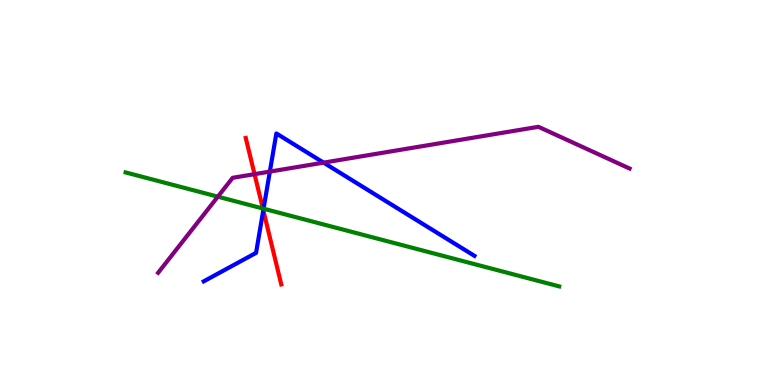[{'lines': ['blue', 'red'], 'intersections': [{'x': 3.4, 'y': 4.54}]}, {'lines': ['green', 'red'], 'intersections': [{'x': 3.39, 'y': 4.58}]}, {'lines': ['purple', 'red'], 'intersections': [{'x': 3.28, 'y': 5.48}]}, {'lines': ['blue', 'green'], 'intersections': [{'x': 3.4, 'y': 4.58}]}, {'lines': ['blue', 'purple'], 'intersections': [{'x': 3.48, 'y': 5.54}, {'x': 4.18, 'y': 5.78}]}, {'lines': ['green', 'purple'], 'intersections': [{'x': 2.81, 'y': 4.89}]}]